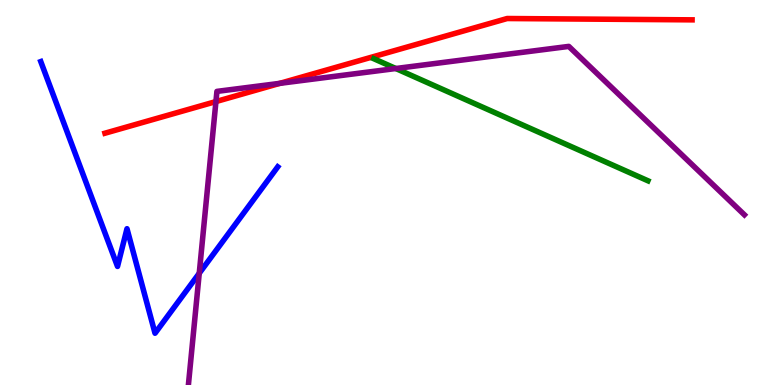[{'lines': ['blue', 'red'], 'intersections': []}, {'lines': ['green', 'red'], 'intersections': []}, {'lines': ['purple', 'red'], 'intersections': [{'x': 2.79, 'y': 7.36}, {'x': 3.61, 'y': 7.84}]}, {'lines': ['blue', 'green'], 'intersections': []}, {'lines': ['blue', 'purple'], 'intersections': [{'x': 2.57, 'y': 2.9}]}, {'lines': ['green', 'purple'], 'intersections': [{'x': 5.11, 'y': 8.22}]}]